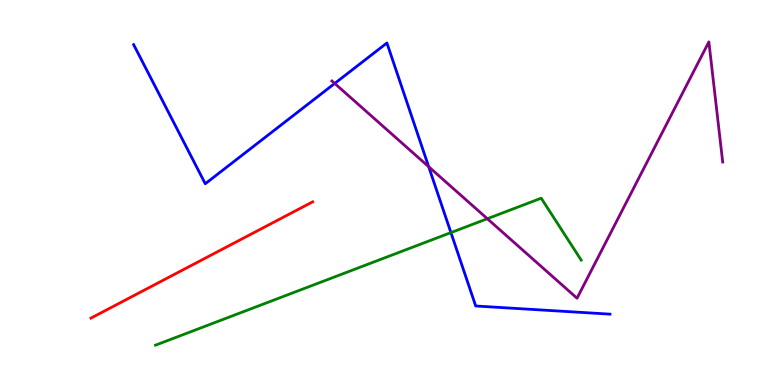[{'lines': ['blue', 'red'], 'intersections': []}, {'lines': ['green', 'red'], 'intersections': []}, {'lines': ['purple', 'red'], 'intersections': []}, {'lines': ['blue', 'green'], 'intersections': [{'x': 5.82, 'y': 3.96}]}, {'lines': ['blue', 'purple'], 'intersections': [{'x': 4.32, 'y': 7.83}, {'x': 5.53, 'y': 5.67}]}, {'lines': ['green', 'purple'], 'intersections': [{'x': 6.29, 'y': 4.32}]}]